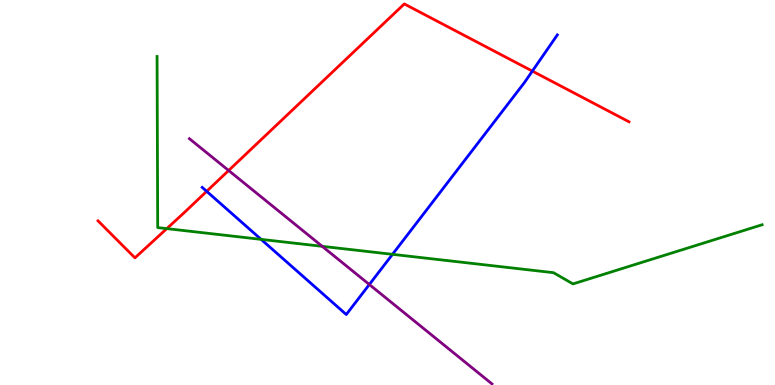[{'lines': ['blue', 'red'], 'intersections': [{'x': 2.67, 'y': 5.03}, {'x': 6.87, 'y': 8.15}]}, {'lines': ['green', 'red'], 'intersections': [{'x': 2.15, 'y': 4.06}]}, {'lines': ['purple', 'red'], 'intersections': [{'x': 2.95, 'y': 5.57}]}, {'lines': ['blue', 'green'], 'intersections': [{'x': 3.37, 'y': 3.78}, {'x': 5.06, 'y': 3.39}]}, {'lines': ['blue', 'purple'], 'intersections': [{'x': 4.77, 'y': 2.61}]}, {'lines': ['green', 'purple'], 'intersections': [{'x': 4.16, 'y': 3.6}]}]